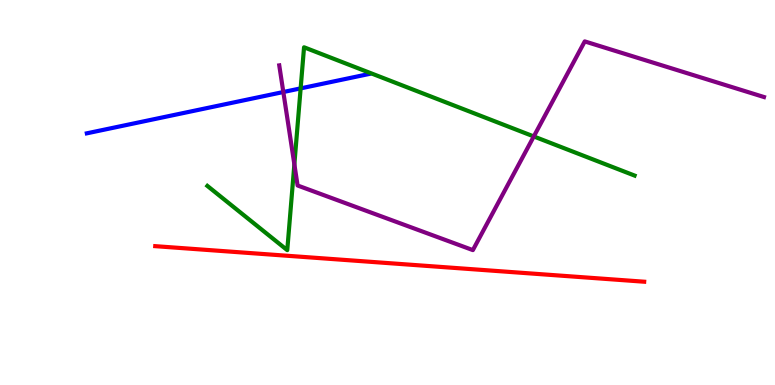[{'lines': ['blue', 'red'], 'intersections': []}, {'lines': ['green', 'red'], 'intersections': []}, {'lines': ['purple', 'red'], 'intersections': []}, {'lines': ['blue', 'green'], 'intersections': [{'x': 3.88, 'y': 7.7}]}, {'lines': ['blue', 'purple'], 'intersections': [{'x': 3.66, 'y': 7.61}]}, {'lines': ['green', 'purple'], 'intersections': [{'x': 3.8, 'y': 5.73}, {'x': 6.89, 'y': 6.46}]}]